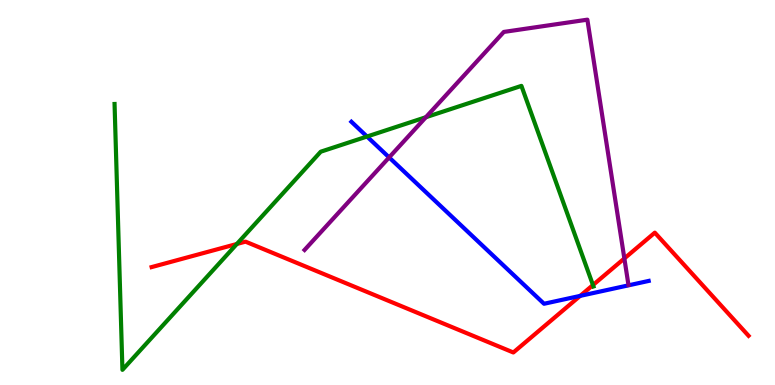[{'lines': ['blue', 'red'], 'intersections': [{'x': 7.49, 'y': 2.31}]}, {'lines': ['green', 'red'], 'intersections': [{'x': 3.06, 'y': 3.66}, {'x': 7.65, 'y': 2.6}]}, {'lines': ['purple', 'red'], 'intersections': [{'x': 8.06, 'y': 3.29}]}, {'lines': ['blue', 'green'], 'intersections': [{'x': 4.74, 'y': 6.45}]}, {'lines': ['blue', 'purple'], 'intersections': [{'x': 5.02, 'y': 5.91}]}, {'lines': ['green', 'purple'], 'intersections': [{'x': 5.5, 'y': 6.96}]}]